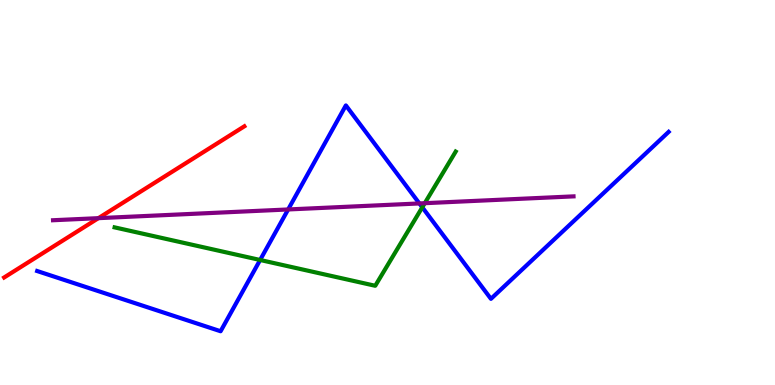[{'lines': ['blue', 'red'], 'intersections': []}, {'lines': ['green', 'red'], 'intersections': []}, {'lines': ['purple', 'red'], 'intersections': [{'x': 1.27, 'y': 4.33}]}, {'lines': ['blue', 'green'], 'intersections': [{'x': 3.36, 'y': 3.25}, {'x': 5.45, 'y': 4.62}]}, {'lines': ['blue', 'purple'], 'intersections': [{'x': 3.72, 'y': 4.56}, {'x': 5.41, 'y': 4.72}]}, {'lines': ['green', 'purple'], 'intersections': [{'x': 5.48, 'y': 4.72}]}]